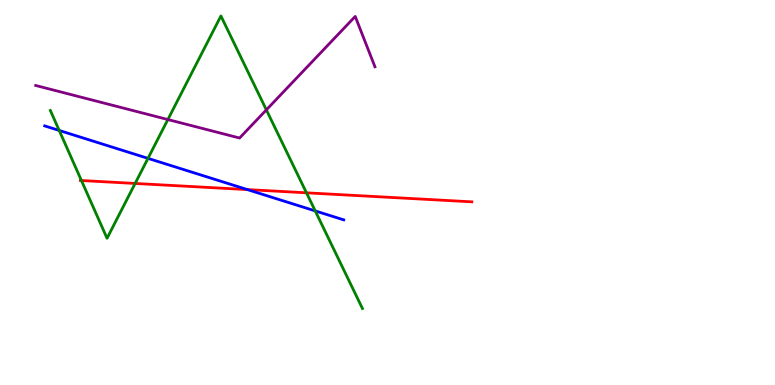[{'lines': ['blue', 'red'], 'intersections': [{'x': 3.19, 'y': 5.08}]}, {'lines': ['green', 'red'], 'intersections': [{'x': 1.05, 'y': 5.31}, {'x': 1.74, 'y': 5.23}, {'x': 3.95, 'y': 4.99}]}, {'lines': ['purple', 'red'], 'intersections': []}, {'lines': ['blue', 'green'], 'intersections': [{'x': 0.764, 'y': 6.61}, {'x': 1.91, 'y': 5.89}, {'x': 4.07, 'y': 4.52}]}, {'lines': ['blue', 'purple'], 'intersections': []}, {'lines': ['green', 'purple'], 'intersections': [{'x': 2.17, 'y': 6.9}, {'x': 3.44, 'y': 7.15}]}]